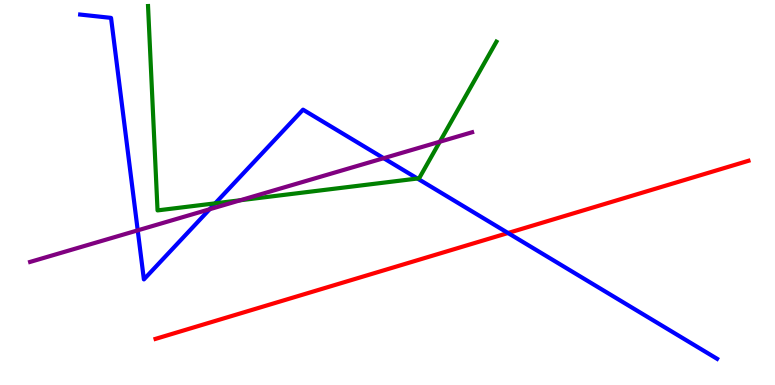[{'lines': ['blue', 'red'], 'intersections': [{'x': 6.56, 'y': 3.95}]}, {'lines': ['green', 'red'], 'intersections': []}, {'lines': ['purple', 'red'], 'intersections': []}, {'lines': ['blue', 'green'], 'intersections': [{'x': 2.78, 'y': 4.72}, {'x': 5.39, 'y': 5.36}]}, {'lines': ['blue', 'purple'], 'intersections': [{'x': 1.78, 'y': 4.02}, {'x': 2.71, 'y': 4.57}, {'x': 4.95, 'y': 5.89}]}, {'lines': ['green', 'purple'], 'intersections': [{'x': 3.1, 'y': 4.8}, {'x': 5.68, 'y': 6.32}]}]